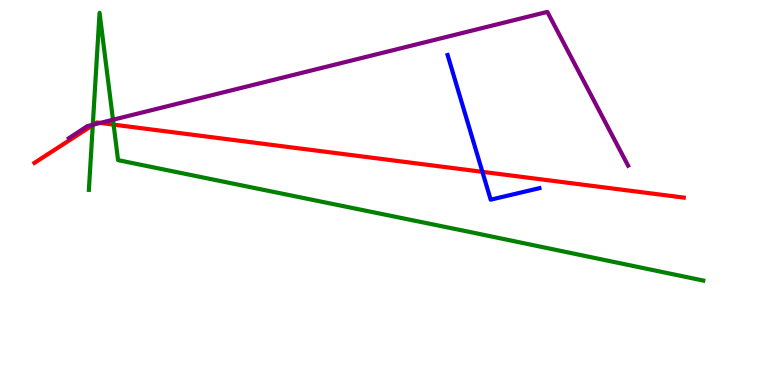[{'lines': ['blue', 'red'], 'intersections': [{'x': 6.22, 'y': 5.54}]}, {'lines': ['green', 'red'], 'intersections': [{'x': 1.2, 'y': 6.75}, {'x': 1.47, 'y': 6.76}]}, {'lines': ['purple', 'red'], 'intersections': [{'x': 1.21, 'y': 6.77}, {'x': 1.29, 'y': 6.81}]}, {'lines': ['blue', 'green'], 'intersections': []}, {'lines': ['blue', 'purple'], 'intersections': []}, {'lines': ['green', 'purple'], 'intersections': [{'x': 1.2, 'y': 6.76}, {'x': 1.46, 'y': 6.89}]}]